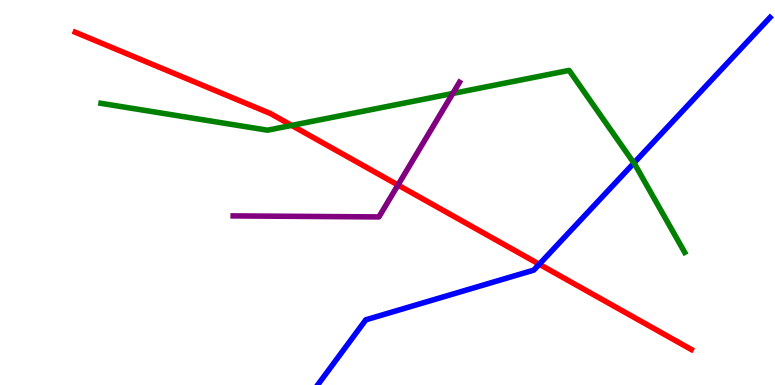[{'lines': ['blue', 'red'], 'intersections': [{'x': 6.96, 'y': 3.14}]}, {'lines': ['green', 'red'], 'intersections': [{'x': 3.76, 'y': 6.74}]}, {'lines': ['purple', 'red'], 'intersections': [{'x': 5.14, 'y': 5.19}]}, {'lines': ['blue', 'green'], 'intersections': [{'x': 8.18, 'y': 5.77}]}, {'lines': ['blue', 'purple'], 'intersections': []}, {'lines': ['green', 'purple'], 'intersections': [{'x': 5.84, 'y': 7.57}]}]